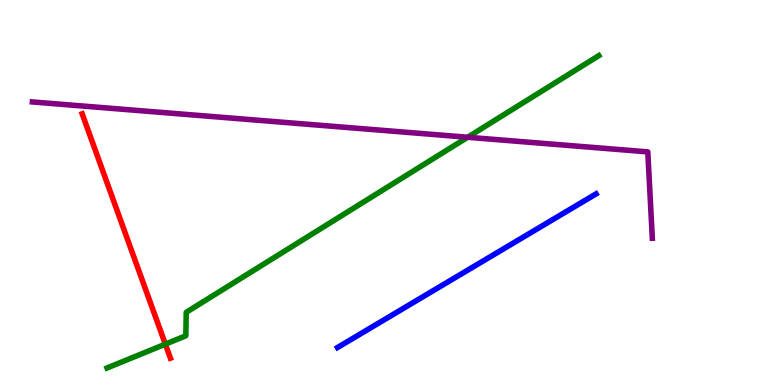[{'lines': ['blue', 'red'], 'intersections': []}, {'lines': ['green', 'red'], 'intersections': [{'x': 2.13, 'y': 1.06}]}, {'lines': ['purple', 'red'], 'intersections': []}, {'lines': ['blue', 'green'], 'intersections': []}, {'lines': ['blue', 'purple'], 'intersections': []}, {'lines': ['green', 'purple'], 'intersections': [{'x': 6.03, 'y': 6.43}]}]